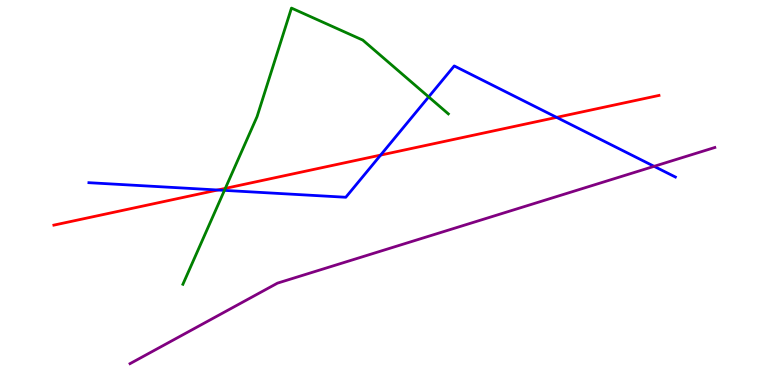[{'lines': ['blue', 'red'], 'intersections': [{'x': 2.81, 'y': 5.06}, {'x': 4.91, 'y': 5.97}, {'x': 7.18, 'y': 6.95}]}, {'lines': ['green', 'red'], 'intersections': [{'x': 2.91, 'y': 5.11}]}, {'lines': ['purple', 'red'], 'intersections': []}, {'lines': ['blue', 'green'], 'intersections': [{'x': 2.9, 'y': 5.06}, {'x': 5.53, 'y': 7.48}]}, {'lines': ['blue', 'purple'], 'intersections': [{'x': 8.44, 'y': 5.68}]}, {'lines': ['green', 'purple'], 'intersections': []}]